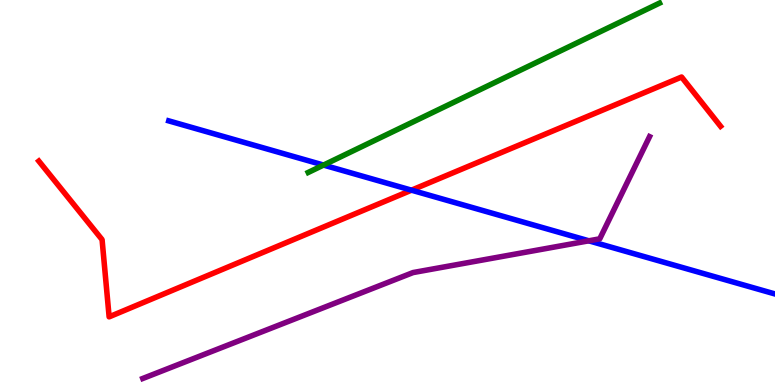[{'lines': ['blue', 'red'], 'intersections': [{'x': 5.31, 'y': 5.06}]}, {'lines': ['green', 'red'], 'intersections': []}, {'lines': ['purple', 'red'], 'intersections': []}, {'lines': ['blue', 'green'], 'intersections': [{'x': 4.17, 'y': 5.71}]}, {'lines': ['blue', 'purple'], 'intersections': [{'x': 7.6, 'y': 3.75}]}, {'lines': ['green', 'purple'], 'intersections': []}]